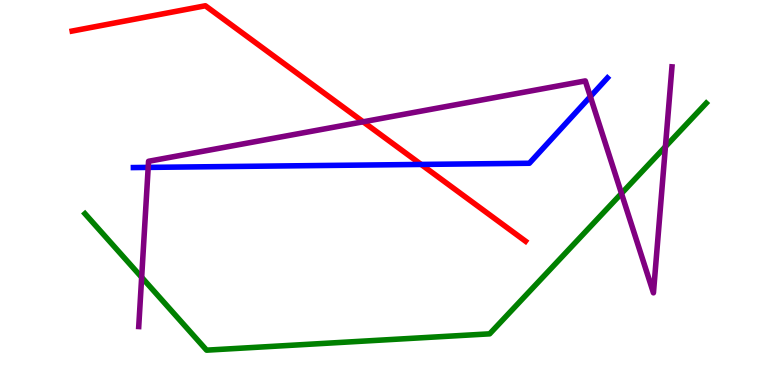[{'lines': ['blue', 'red'], 'intersections': [{'x': 5.43, 'y': 5.73}]}, {'lines': ['green', 'red'], 'intersections': []}, {'lines': ['purple', 'red'], 'intersections': [{'x': 4.69, 'y': 6.84}]}, {'lines': ['blue', 'green'], 'intersections': []}, {'lines': ['blue', 'purple'], 'intersections': [{'x': 1.91, 'y': 5.65}, {'x': 7.62, 'y': 7.49}]}, {'lines': ['green', 'purple'], 'intersections': [{'x': 1.83, 'y': 2.8}, {'x': 8.02, 'y': 4.98}, {'x': 8.59, 'y': 6.19}]}]